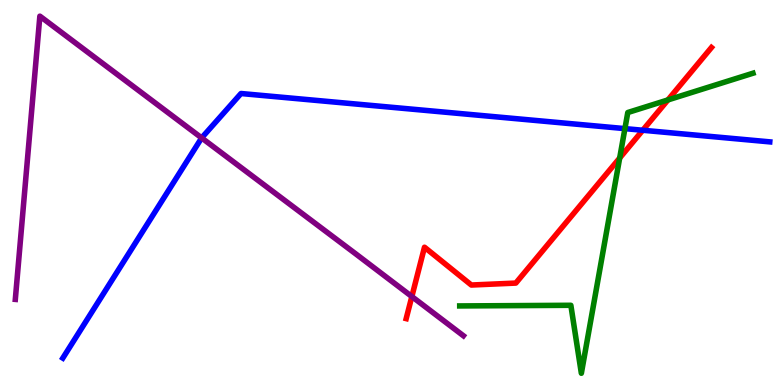[{'lines': ['blue', 'red'], 'intersections': [{'x': 8.29, 'y': 6.62}]}, {'lines': ['green', 'red'], 'intersections': [{'x': 8.0, 'y': 5.9}, {'x': 8.62, 'y': 7.4}]}, {'lines': ['purple', 'red'], 'intersections': [{'x': 5.31, 'y': 2.3}]}, {'lines': ['blue', 'green'], 'intersections': [{'x': 8.06, 'y': 6.66}]}, {'lines': ['blue', 'purple'], 'intersections': [{'x': 2.6, 'y': 6.42}]}, {'lines': ['green', 'purple'], 'intersections': []}]